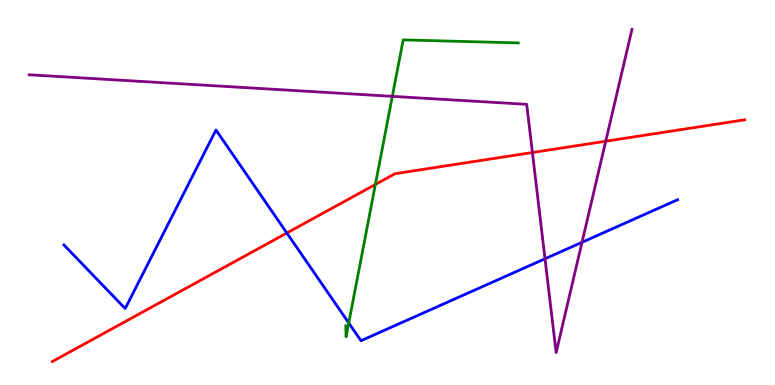[{'lines': ['blue', 'red'], 'intersections': [{'x': 3.7, 'y': 3.95}]}, {'lines': ['green', 'red'], 'intersections': [{'x': 4.84, 'y': 5.21}]}, {'lines': ['purple', 'red'], 'intersections': [{'x': 6.87, 'y': 6.04}, {'x': 7.82, 'y': 6.33}]}, {'lines': ['blue', 'green'], 'intersections': [{'x': 4.5, 'y': 1.61}]}, {'lines': ['blue', 'purple'], 'intersections': [{'x': 7.03, 'y': 3.28}, {'x': 7.51, 'y': 3.71}]}, {'lines': ['green', 'purple'], 'intersections': [{'x': 5.06, 'y': 7.5}]}]